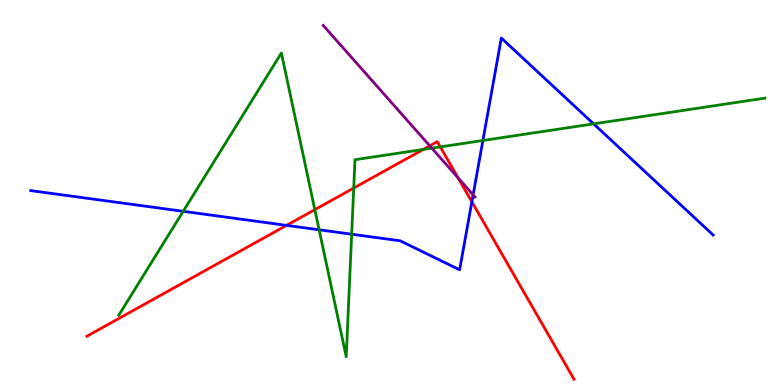[{'lines': ['blue', 'red'], 'intersections': [{'x': 3.7, 'y': 4.15}, {'x': 6.09, 'y': 4.76}]}, {'lines': ['green', 'red'], 'intersections': [{'x': 4.06, 'y': 4.55}, {'x': 4.56, 'y': 5.12}, {'x': 5.46, 'y': 6.12}, {'x': 5.68, 'y': 6.18}]}, {'lines': ['purple', 'red'], 'intersections': [{'x': 5.55, 'y': 6.21}, {'x': 5.91, 'y': 5.38}]}, {'lines': ['blue', 'green'], 'intersections': [{'x': 2.36, 'y': 4.51}, {'x': 4.12, 'y': 4.03}, {'x': 4.54, 'y': 3.92}, {'x': 6.23, 'y': 6.35}, {'x': 7.66, 'y': 6.78}]}, {'lines': ['blue', 'purple'], 'intersections': [{'x': 6.1, 'y': 4.94}]}, {'lines': ['green', 'purple'], 'intersections': [{'x': 5.57, 'y': 6.15}]}]